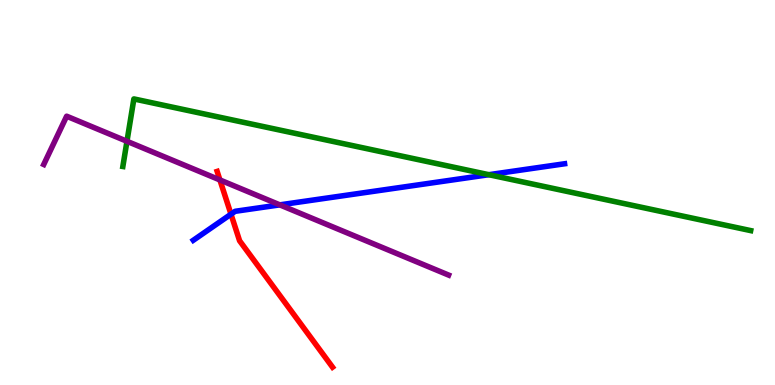[{'lines': ['blue', 'red'], 'intersections': [{'x': 2.98, 'y': 4.44}]}, {'lines': ['green', 'red'], 'intersections': []}, {'lines': ['purple', 'red'], 'intersections': [{'x': 2.84, 'y': 5.33}]}, {'lines': ['blue', 'green'], 'intersections': [{'x': 6.31, 'y': 5.46}]}, {'lines': ['blue', 'purple'], 'intersections': [{'x': 3.61, 'y': 4.68}]}, {'lines': ['green', 'purple'], 'intersections': [{'x': 1.64, 'y': 6.33}]}]